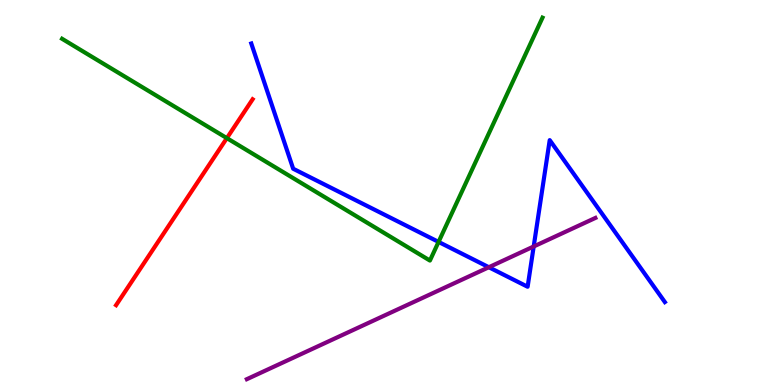[{'lines': ['blue', 'red'], 'intersections': []}, {'lines': ['green', 'red'], 'intersections': [{'x': 2.93, 'y': 6.41}]}, {'lines': ['purple', 'red'], 'intersections': []}, {'lines': ['blue', 'green'], 'intersections': [{'x': 5.66, 'y': 3.72}]}, {'lines': ['blue', 'purple'], 'intersections': [{'x': 6.31, 'y': 3.06}, {'x': 6.89, 'y': 3.6}]}, {'lines': ['green', 'purple'], 'intersections': []}]